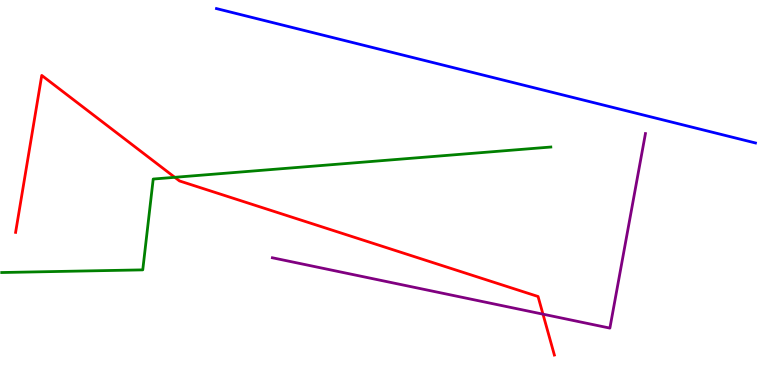[{'lines': ['blue', 'red'], 'intersections': []}, {'lines': ['green', 'red'], 'intersections': [{'x': 2.26, 'y': 5.39}]}, {'lines': ['purple', 'red'], 'intersections': [{'x': 7.01, 'y': 1.84}]}, {'lines': ['blue', 'green'], 'intersections': []}, {'lines': ['blue', 'purple'], 'intersections': []}, {'lines': ['green', 'purple'], 'intersections': []}]